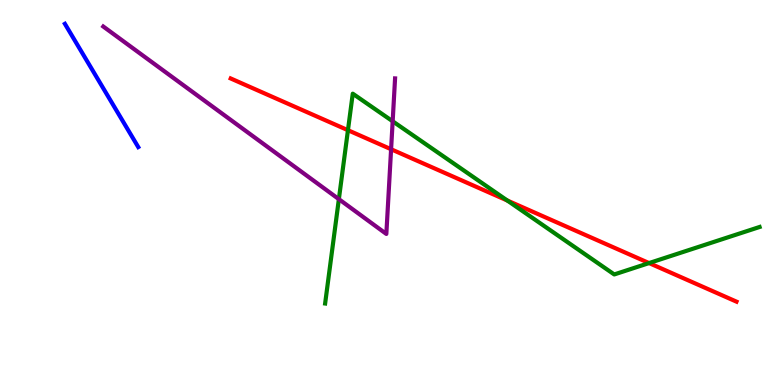[{'lines': ['blue', 'red'], 'intersections': []}, {'lines': ['green', 'red'], 'intersections': [{'x': 4.49, 'y': 6.62}, {'x': 6.55, 'y': 4.79}, {'x': 8.38, 'y': 3.17}]}, {'lines': ['purple', 'red'], 'intersections': [{'x': 5.05, 'y': 6.12}]}, {'lines': ['blue', 'green'], 'intersections': []}, {'lines': ['blue', 'purple'], 'intersections': []}, {'lines': ['green', 'purple'], 'intersections': [{'x': 4.37, 'y': 4.83}, {'x': 5.07, 'y': 6.85}]}]